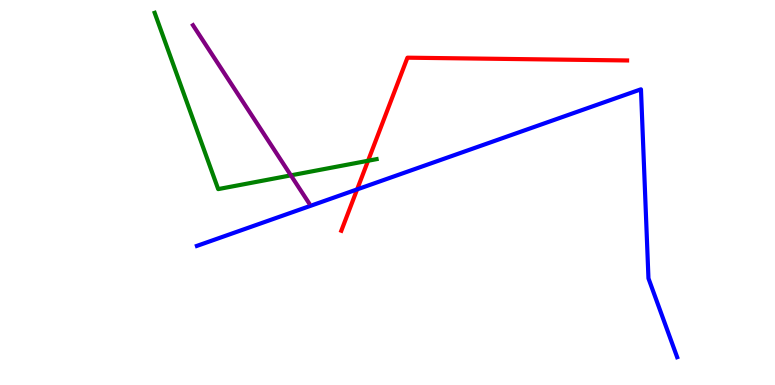[{'lines': ['blue', 'red'], 'intersections': [{'x': 4.61, 'y': 5.08}]}, {'lines': ['green', 'red'], 'intersections': [{'x': 4.75, 'y': 5.82}]}, {'lines': ['purple', 'red'], 'intersections': []}, {'lines': ['blue', 'green'], 'intersections': []}, {'lines': ['blue', 'purple'], 'intersections': []}, {'lines': ['green', 'purple'], 'intersections': [{'x': 3.75, 'y': 5.45}]}]